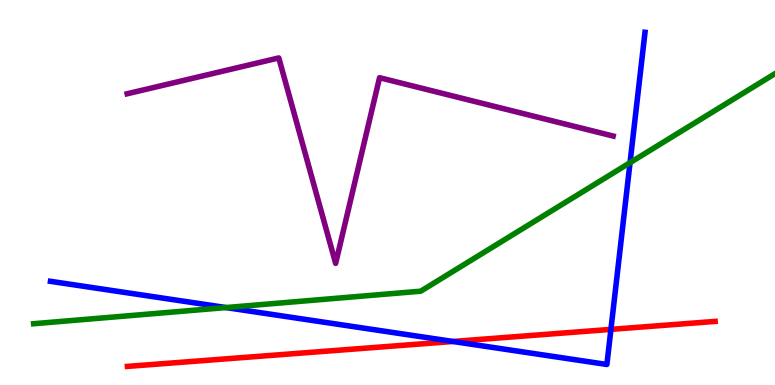[{'lines': ['blue', 'red'], 'intersections': [{'x': 5.84, 'y': 1.13}, {'x': 7.88, 'y': 1.44}]}, {'lines': ['green', 'red'], 'intersections': []}, {'lines': ['purple', 'red'], 'intersections': []}, {'lines': ['blue', 'green'], 'intersections': [{'x': 2.92, 'y': 2.01}, {'x': 8.13, 'y': 5.78}]}, {'lines': ['blue', 'purple'], 'intersections': []}, {'lines': ['green', 'purple'], 'intersections': []}]